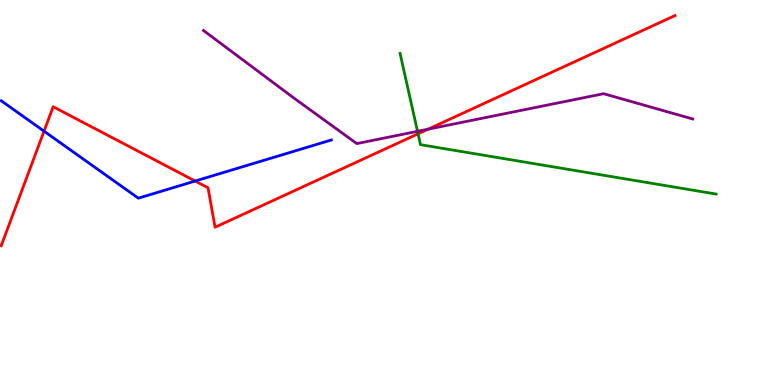[{'lines': ['blue', 'red'], 'intersections': [{'x': 0.568, 'y': 6.59}, {'x': 2.52, 'y': 5.3}]}, {'lines': ['green', 'red'], 'intersections': [{'x': 5.39, 'y': 6.52}]}, {'lines': ['purple', 'red'], 'intersections': [{'x': 5.52, 'y': 6.64}]}, {'lines': ['blue', 'green'], 'intersections': []}, {'lines': ['blue', 'purple'], 'intersections': []}, {'lines': ['green', 'purple'], 'intersections': [{'x': 5.39, 'y': 6.59}]}]